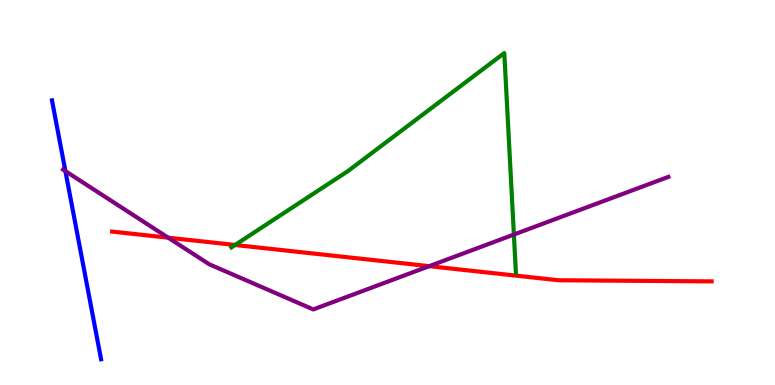[{'lines': ['blue', 'red'], 'intersections': []}, {'lines': ['green', 'red'], 'intersections': [{'x': 3.03, 'y': 3.64}]}, {'lines': ['purple', 'red'], 'intersections': [{'x': 2.17, 'y': 3.83}, {'x': 5.54, 'y': 3.09}]}, {'lines': ['blue', 'green'], 'intersections': []}, {'lines': ['blue', 'purple'], 'intersections': [{'x': 0.844, 'y': 5.56}]}, {'lines': ['green', 'purple'], 'intersections': [{'x': 6.63, 'y': 3.91}]}]